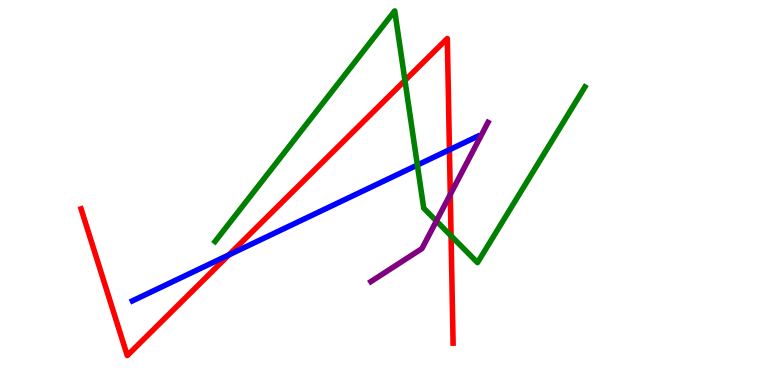[{'lines': ['blue', 'red'], 'intersections': [{'x': 2.95, 'y': 3.38}, {'x': 5.8, 'y': 6.11}]}, {'lines': ['green', 'red'], 'intersections': [{'x': 5.23, 'y': 7.91}, {'x': 5.82, 'y': 3.87}]}, {'lines': ['purple', 'red'], 'intersections': [{'x': 5.81, 'y': 4.95}]}, {'lines': ['blue', 'green'], 'intersections': [{'x': 5.39, 'y': 5.71}]}, {'lines': ['blue', 'purple'], 'intersections': []}, {'lines': ['green', 'purple'], 'intersections': [{'x': 5.63, 'y': 4.26}]}]